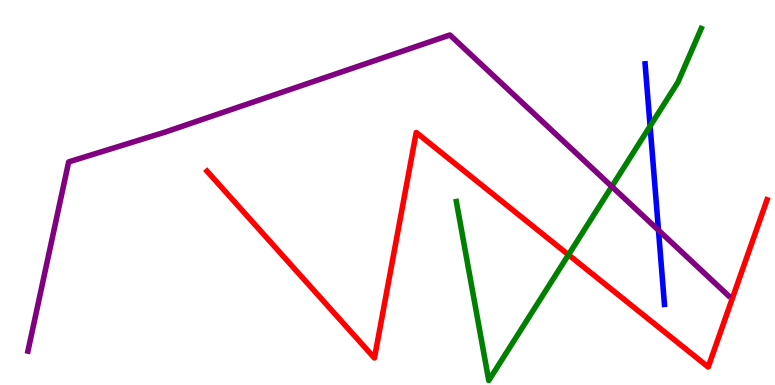[{'lines': ['blue', 'red'], 'intersections': []}, {'lines': ['green', 'red'], 'intersections': [{'x': 7.34, 'y': 3.38}]}, {'lines': ['purple', 'red'], 'intersections': []}, {'lines': ['blue', 'green'], 'intersections': [{'x': 8.39, 'y': 6.72}]}, {'lines': ['blue', 'purple'], 'intersections': [{'x': 8.5, 'y': 4.02}]}, {'lines': ['green', 'purple'], 'intersections': [{'x': 7.89, 'y': 5.16}]}]